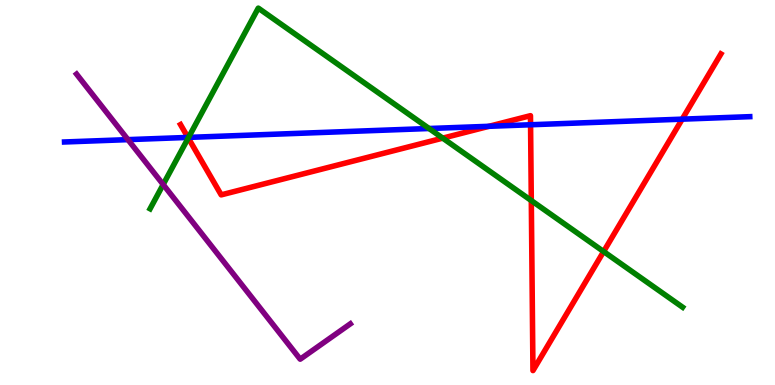[{'lines': ['blue', 'red'], 'intersections': [{'x': 2.43, 'y': 6.43}, {'x': 6.31, 'y': 6.72}, {'x': 6.85, 'y': 6.76}, {'x': 8.8, 'y': 6.9}]}, {'lines': ['green', 'red'], 'intersections': [{'x': 2.43, 'y': 6.42}, {'x': 5.71, 'y': 6.41}, {'x': 6.86, 'y': 4.79}, {'x': 7.79, 'y': 3.47}]}, {'lines': ['purple', 'red'], 'intersections': []}, {'lines': ['blue', 'green'], 'intersections': [{'x': 2.43, 'y': 6.43}, {'x': 5.54, 'y': 6.66}]}, {'lines': ['blue', 'purple'], 'intersections': [{'x': 1.65, 'y': 6.37}]}, {'lines': ['green', 'purple'], 'intersections': [{'x': 2.11, 'y': 5.21}]}]